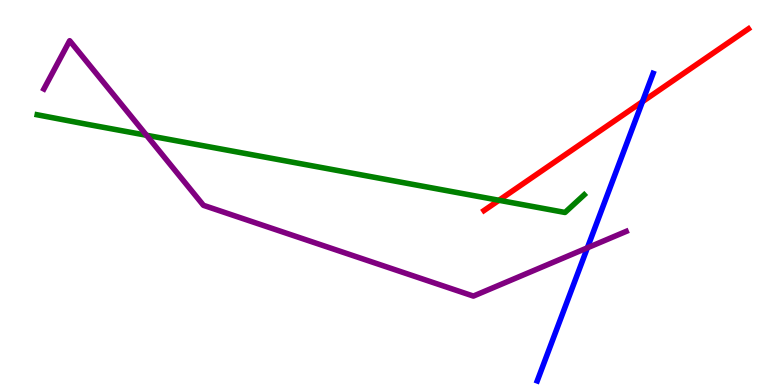[{'lines': ['blue', 'red'], 'intersections': [{'x': 8.29, 'y': 7.36}]}, {'lines': ['green', 'red'], 'intersections': [{'x': 6.44, 'y': 4.8}]}, {'lines': ['purple', 'red'], 'intersections': []}, {'lines': ['blue', 'green'], 'intersections': []}, {'lines': ['blue', 'purple'], 'intersections': [{'x': 7.58, 'y': 3.56}]}, {'lines': ['green', 'purple'], 'intersections': [{'x': 1.89, 'y': 6.49}]}]